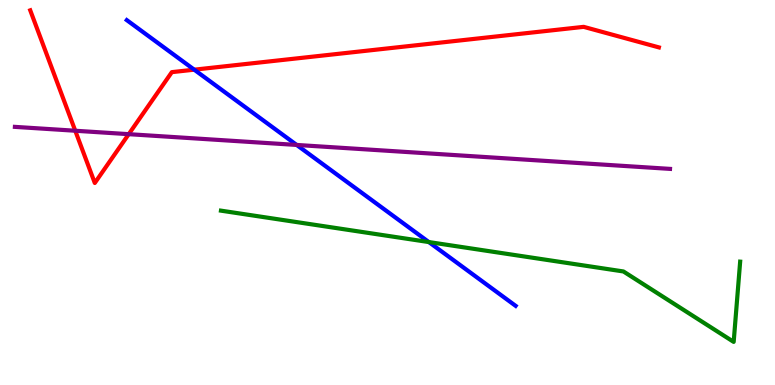[{'lines': ['blue', 'red'], 'intersections': [{'x': 2.51, 'y': 8.19}]}, {'lines': ['green', 'red'], 'intersections': []}, {'lines': ['purple', 'red'], 'intersections': [{'x': 0.971, 'y': 6.6}, {'x': 1.66, 'y': 6.52}]}, {'lines': ['blue', 'green'], 'intersections': [{'x': 5.53, 'y': 3.71}]}, {'lines': ['blue', 'purple'], 'intersections': [{'x': 3.83, 'y': 6.24}]}, {'lines': ['green', 'purple'], 'intersections': []}]